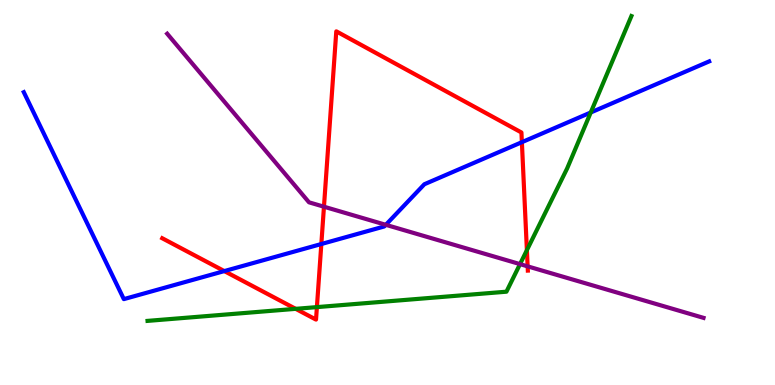[{'lines': ['blue', 'red'], 'intersections': [{'x': 2.89, 'y': 2.96}, {'x': 4.15, 'y': 3.66}, {'x': 6.73, 'y': 6.31}]}, {'lines': ['green', 'red'], 'intersections': [{'x': 3.82, 'y': 1.98}, {'x': 4.09, 'y': 2.02}, {'x': 6.8, 'y': 3.5}]}, {'lines': ['purple', 'red'], 'intersections': [{'x': 4.18, 'y': 4.63}, {'x': 6.81, 'y': 3.08}]}, {'lines': ['blue', 'green'], 'intersections': [{'x': 7.62, 'y': 7.08}]}, {'lines': ['blue', 'purple'], 'intersections': [{'x': 4.98, 'y': 4.16}]}, {'lines': ['green', 'purple'], 'intersections': [{'x': 6.71, 'y': 3.14}]}]